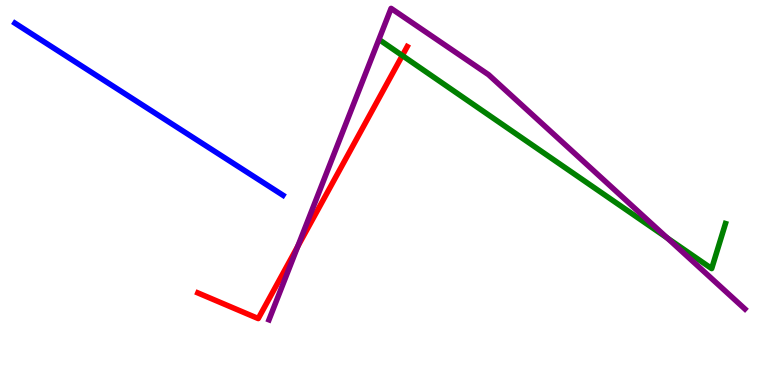[{'lines': ['blue', 'red'], 'intersections': []}, {'lines': ['green', 'red'], 'intersections': [{'x': 5.19, 'y': 8.56}]}, {'lines': ['purple', 'red'], 'intersections': [{'x': 3.84, 'y': 3.6}]}, {'lines': ['blue', 'green'], 'intersections': []}, {'lines': ['blue', 'purple'], 'intersections': []}, {'lines': ['green', 'purple'], 'intersections': [{'x': 8.61, 'y': 3.82}]}]